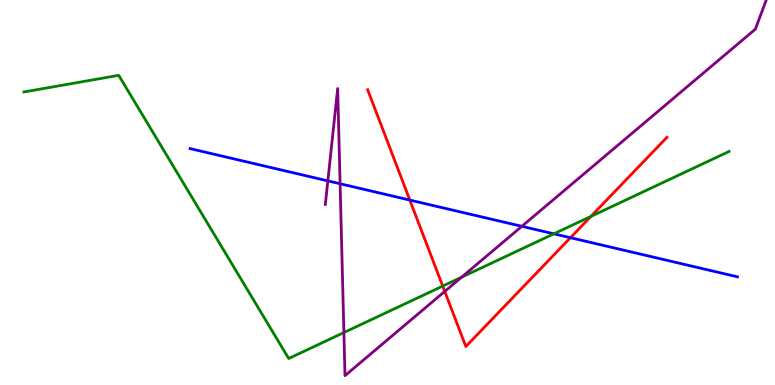[{'lines': ['blue', 'red'], 'intersections': [{'x': 5.29, 'y': 4.8}, {'x': 7.36, 'y': 3.83}]}, {'lines': ['green', 'red'], 'intersections': [{'x': 5.71, 'y': 2.57}, {'x': 7.62, 'y': 4.38}]}, {'lines': ['purple', 'red'], 'intersections': [{'x': 5.74, 'y': 2.43}]}, {'lines': ['blue', 'green'], 'intersections': [{'x': 7.15, 'y': 3.93}]}, {'lines': ['blue', 'purple'], 'intersections': [{'x': 4.23, 'y': 5.3}, {'x': 4.39, 'y': 5.23}, {'x': 6.73, 'y': 4.12}]}, {'lines': ['green', 'purple'], 'intersections': [{'x': 4.44, 'y': 1.36}, {'x': 5.96, 'y': 2.8}]}]